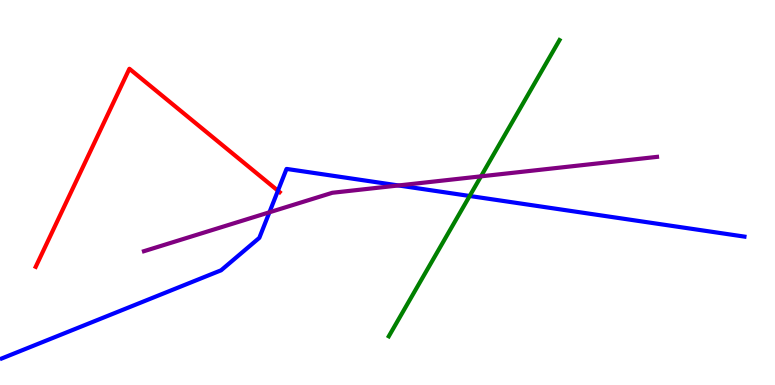[{'lines': ['blue', 'red'], 'intersections': [{'x': 3.59, 'y': 5.05}]}, {'lines': ['green', 'red'], 'intersections': []}, {'lines': ['purple', 'red'], 'intersections': []}, {'lines': ['blue', 'green'], 'intersections': [{'x': 6.06, 'y': 4.91}]}, {'lines': ['blue', 'purple'], 'intersections': [{'x': 3.48, 'y': 4.49}, {'x': 5.14, 'y': 5.18}]}, {'lines': ['green', 'purple'], 'intersections': [{'x': 6.21, 'y': 5.42}]}]